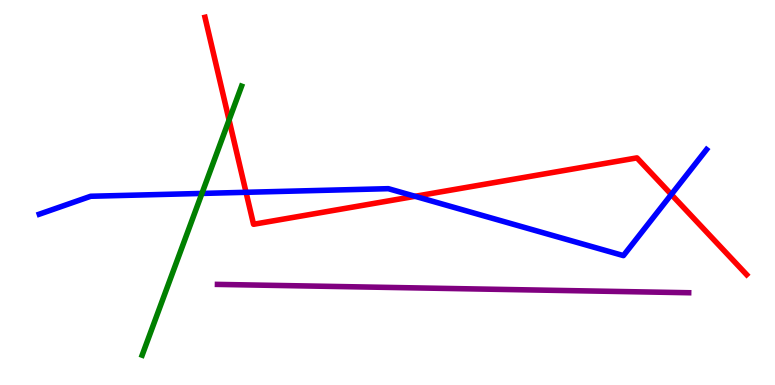[{'lines': ['blue', 'red'], 'intersections': [{'x': 3.17, 'y': 5.01}, {'x': 5.36, 'y': 4.9}, {'x': 8.66, 'y': 4.95}]}, {'lines': ['green', 'red'], 'intersections': [{'x': 2.96, 'y': 6.88}]}, {'lines': ['purple', 'red'], 'intersections': []}, {'lines': ['blue', 'green'], 'intersections': [{'x': 2.61, 'y': 4.98}]}, {'lines': ['blue', 'purple'], 'intersections': []}, {'lines': ['green', 'purple'], 'intersections': []}]